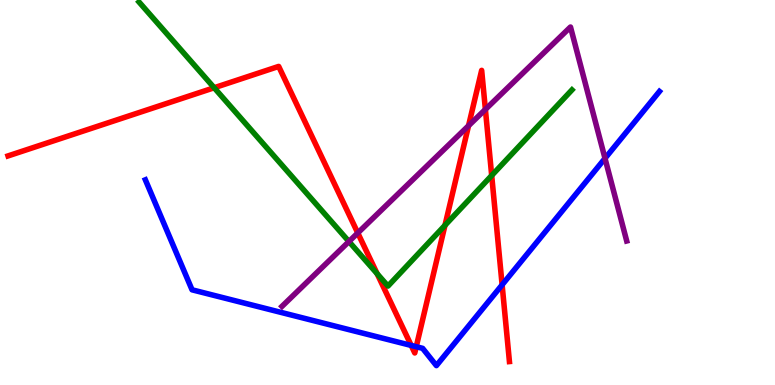[{'lines': ['blue', 'red'], 'intersections': [{'x': 5.31, 'y': 1.03}, {'x': 5.37, 'y': 0.994}, {'x': 6.48, 'y': 2.6}]}, {'lines': ['green', 'red'], 'intersections': [{'x': 2.76, 'y': 7.72}, {'x': 4.87, 'y': 2.89}, {'x': 5.74, 'y': 4.15}, {'x': 6.34, 'y': 5.44}]}, {'lines': ['purple', 'red'], 'intersections': [{'x': 4.62, 'y': 3.95}, {'x': 6.05, 'y': 6.73}, {'x': 6.26, 'y': 7.16}]}, {'lines': ['blue', 'green'], 'intersections': []}, {'lines': ['blue', 'purple'], 'intersections': [{'x': 7.81, 'y': 5.89}]}, {'lines': ['green', 'purple'], 'intersections': [{'x': 4.5, 'y': 3.73}]}]